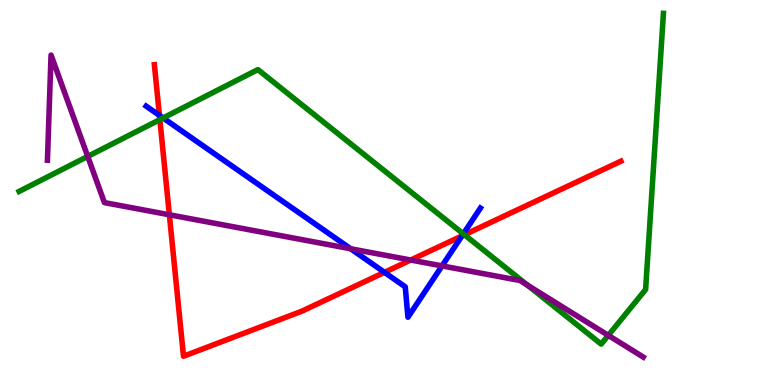[{'lines': ['blue', 'red'], 'intersections': [{'x': 2.06, 'y': 7.0}, {'x': 4.96, 'y': 2.93}, {'x': 5.96, 'y': 3.87}]}, {'lines': ['green', 'red'], 'intersections': [{'x': 2.06, 'y': 6.89}, {'x': 5.99, 'y': 3.9}]}, {'lines': ['purple', 'red'], 'intersections': [{'x': 2.19, 'y': 4.42}, {'x': 5.3, 'y': 3.25}]}, {'lines': ['blue', 'green'], 'intersections': [{'x': 2.1, 'y': 6.94}, {'x': 5.98, 'y': 3.93}]}, {'lines': ['blue', 'purple'], 'intersections': [{'x': 4.52, 'y': 3.54}, {'x': 5.7, 'y': 3.09}]}, {'lines': ['green', 'purple'], 'intersections': [{'x': 1.13, 'y': 5.94}, {'x': 6.81, 'y': 2.59}, {'x': 7.85, 'y': 1.29}]}]